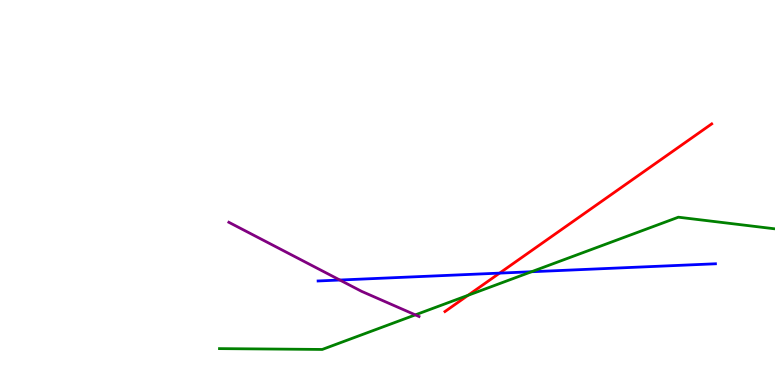[{'lines': ['blue', 'red'], 'intersections': [{'x': 6.45, 'y': 2.91}]}, {'lines': ['green', 'red'], 'intersections': [{'x': 6.04, 'y': 2.33}]}, {'lines': ['purple', 'red'], 'intersections': []}, {'lines': ['blue', 'green'], 'intersections': [{'x': 6.86, 'y': 2.94}]}, {'lines': ['blue', 'purple'], 'intersections': [{'x': 4.39, 'y': 2.73}]}, {'lines': ['green', 'purple'], 'intersections': [{'x': 5.36, 'y': 1.82}]}]